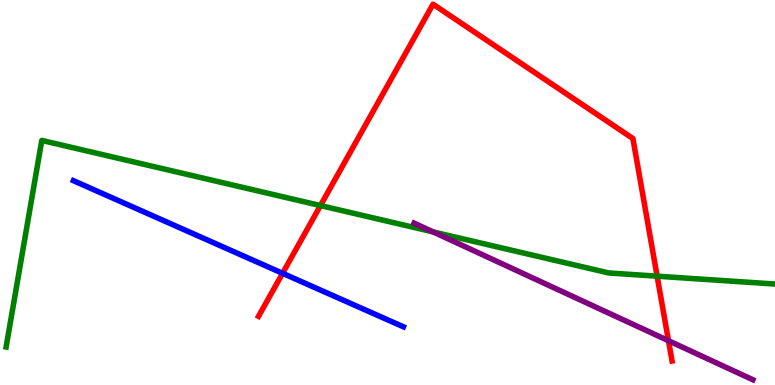[{'lines': ['blue', 'red'], 'intersections': [{'x': 3.65, 'y': 2.9}]}, {'lines': ['green', 'red'], 'intersections': [{'x': 4.13, 'y': 4.66}, {'x': 8.48, 'y': 2.83}]}, {'lines': ['purple', 'red'], 'intersections': [{'x': 8.63, 'y': 1.15}]}, {'lines': ['blue', 'green'], 'intersections': []}, {'lines': ['blue', 'purple'], 'intersections': []}, {'lines': ['green', 'purple'], 'intersections': [{'x': 5.59, 'y': 3.98}]}]